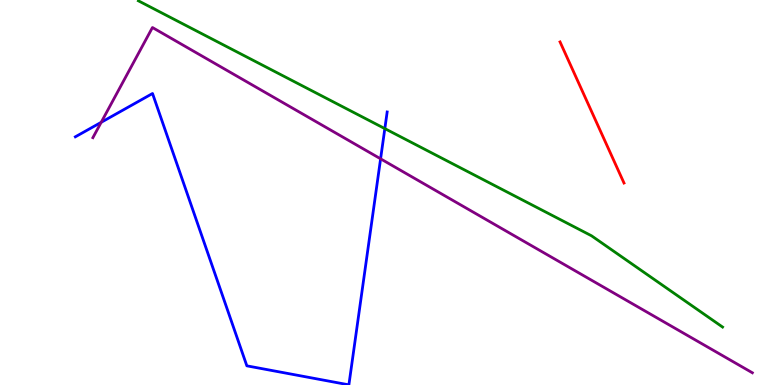[{'lines': ['blue', 'red'], 'intersections': []}, {'lines': ['green', 'red'], 'intersections': []}, {'lines': ['purple', 'red'], 'intersections': []}, {'lines': ['blue', 'green'], 'intersections': [{'x': 4.97, 'y': 6.66}]}, {'lines': ['blue', 'purple'], 'intersections': [{'x': 1.31, 'y': 6.82}, {'x': 4.91, 'y': 5.87}]}, {'lines': ['green', 'purple'], 'intersections': []}]